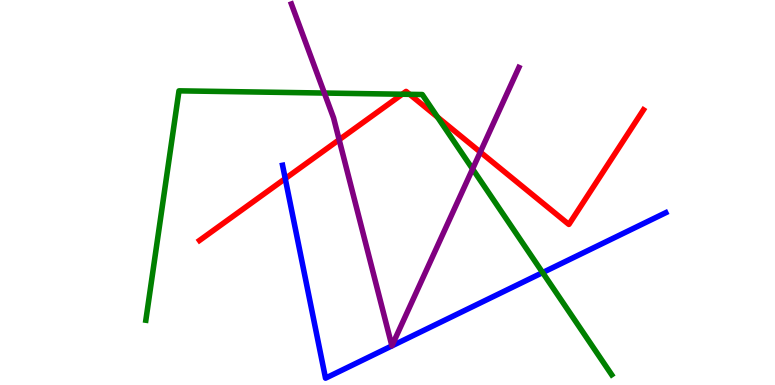[{'lines': ['blue', 'red'], 'intersections': [{'x': 3.68, 'y': 5.36}]}, {'lines': ['green', 'red'], 'intersections': [{'x': 5.19, 'y': 7.55}, {'x': 5.29, 'y': 7.55}, {'x': 5.65, 'y': 6.96}]}, {'lines': ['purple', 'red'], 'intersections': [{'x': 4.38, 'y': 6.37}, {'x': 6.2, 'y': 6.05}]}, {'lines': ['blue', 'green'], 'intersections': [{'x': 7.0, 'y': 2.92}]}, {'lines': ['blue', 'purple'], 'intersections': []}, {'lines': ['green', 'purple'], 'intersections': [{'x': 4.19, 'y': 7.58}, {'x': 6.1, 'y': 5.61}]}]